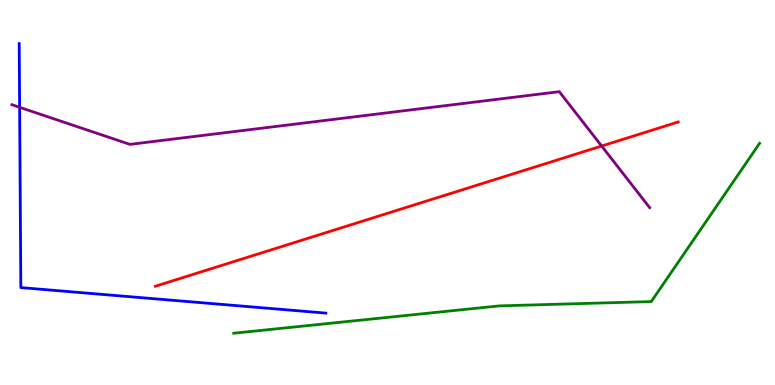[{'lines': ['blue', 'red'], 'intersections': []}, {'lines': ['green', 'red'], 'intersections': []}, {'lines': ['purple', 'red'], 'intersections': [{'x': 7.76, 'y': 6.21}]}, {'lines': ['blue', 'green'], 'intersections': []}, {'lines': ['blue', 'purple'], 'intersections': [{'x': 0.253, 'y': 7.21}]}, {'lines': ['green', 'purple'], 'intersections': []}]